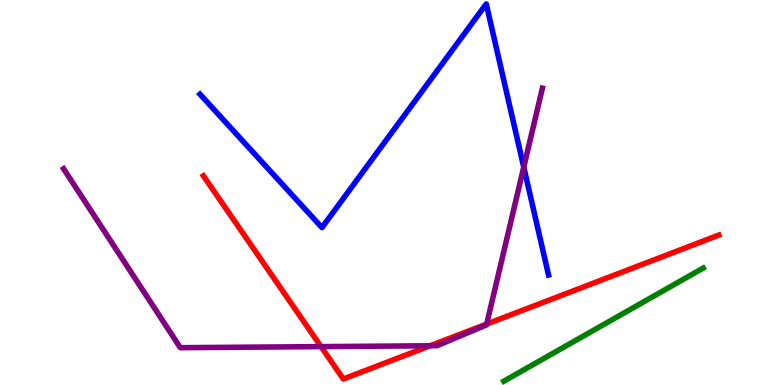[{'lines': ['blue', 'red'], 'intersections': []}, {'lines': ['green', 'red'], 'intersections': []}, {'lines': ['purple', 'red'], 'intersections': [{'x': 4.14, 'y': 0.997}, {'x': 5.55, 'y': 1.02}, {'x': 6.28, 'y': 1.58}]}, {'lines': ['blue', 'green'], 'intersections': []}, {'lines': ['blue', 'purple'], 'intersections': [{'x': 6.76, 'y': 5.66}]}, {'lines': ['green', 'purple'], 'intersections': []}]